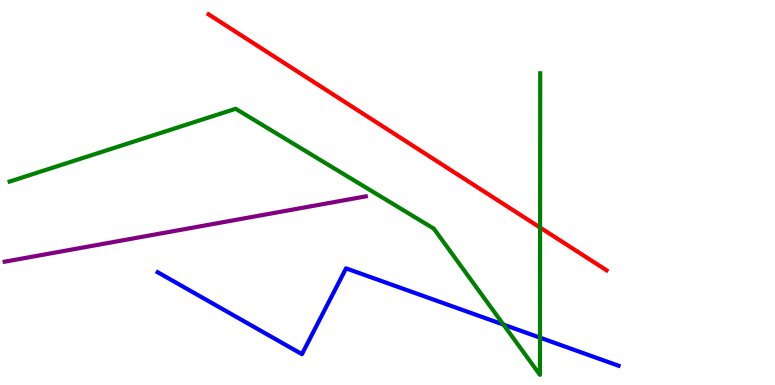[{'lines': ['blue', 'red'], 'intersections': []}, {'lines': ['green', 'red'], 'intersections': [{'x': 6.97, 'y': 4.09}]}, {'lines': ['purple', 'red'], 'intersections': []}, {'lines': ['blue', 'green'], 'intersections': [{'x': 6.5, 'y': 1.57}, {'x': 6.97, 'y': 1.23}]}, {'lines': ['blue', 'purple'], 'intersections': []}, {'lines': ['green', 'purple'], 'intersections': []}]